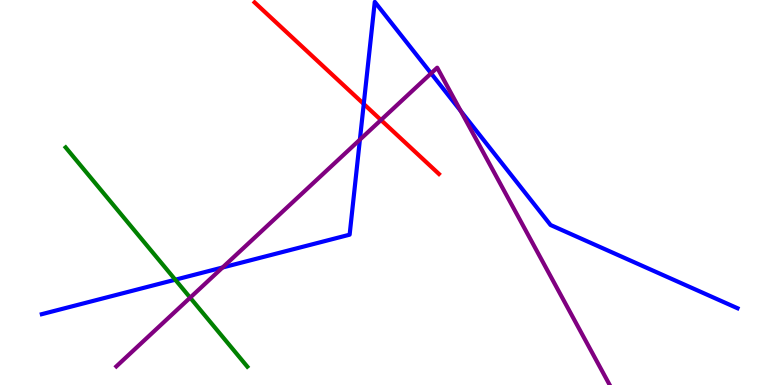[{'lines': ['blue', 'red'], 'intersections': [{'x': 4.69, 'y': 7.3}]}, {'lines': ['green', 'red'], 'intersections': []}, {'lines': ['purple', 'red'], 'intersections': [{'x': 4.92, 'y': 6.88}]}, {'lines': ['blue', 'green'], 'intersections': [{'x': 2.26, 'y': 2.73}]}, {'lines': ['blue', 'purple'], 'intersections': [{'x': 2.87, 'y': 3.05}, {'x': 4.64, 'y': 6.37}, {'x': 5.56, 'y': 8.09}, {'x': 5.95, 'y': 7.12}]}, {'lines': ['green', 'purple'], 'intersections': [{'x': 2.45, 'y': 2.27}]}]